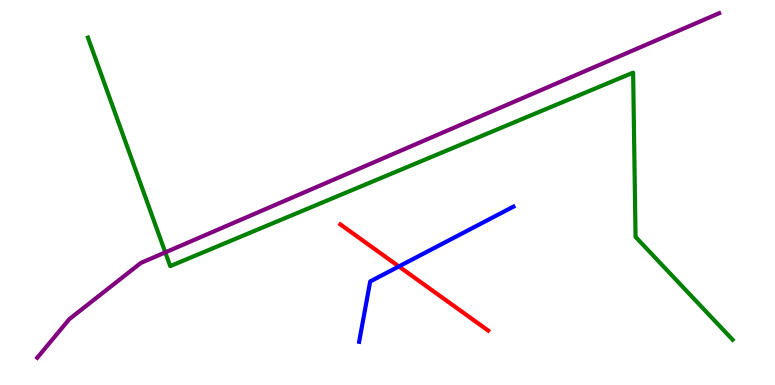[{'lines': ['blue', 'red'], 'intersections': [{'x': 5.15, 'y': 3.08}]}, {'lines': ['green', 'red'], 'intersections': []}, {'lines': ['purple', 'red'], 'intersections': []}, {'lines': ['blue', 'green'], 'intersections': []}, {'lines': ['blue', 'purple'], 'intersections': []}, {'lines': ['green', 'purple'], 'intersections': [{'x': 2.13, 'y': 3.44}]}]